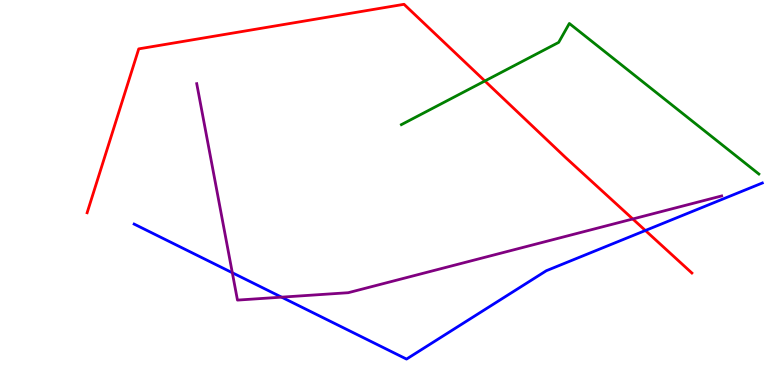[{'lines': ['blue', 'red'], 'intersections': [{'x': 8.33, 'y': 4.01}]}, {'lines': ['green', 'red'], 'intersections': [{'x': 6.26, 'y': 7.9}]}, {'lines': ['purple', 'red'], 'intersections': [{'x': 8.16, 'y': 4.31}]}, {'lines': ['blue', 'green'], 'intersections': []}, {'lines': ['blue', 'purple'], 'intersections': [{'x': 3.0, 'y': 2.92}, {'x': 3.63, 'y': 2.28}]}, {'lines': ['green', 'purple'], 'intersections': []}]